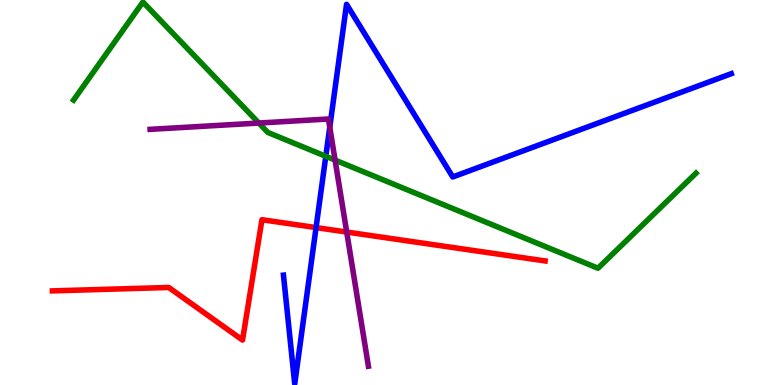[{'lines': ['blue', 'red'], 'intersections': [{'x': 4.08, 'y': 4.09}]}, {'lines': ['green', 'red'], 'intersections': []}, {'lines': ['purple', 'red'], 'intersections': [{'x': 4.47, 'y': 3.97}]}, {'lines': ['blue', 'green'], 'intersections': [{'x': 4.2, 'y': 5.94}]}, {'lines': ['blue', 'purple'], 'intersections': [{'x': 4.25, 'y': 6.7}]}, {'lines': ['green', 'purple'], 'intersections': [{'x': 3.34, 'y': 6.8}, {'x': 4.32, 'y': 5.84}]}]